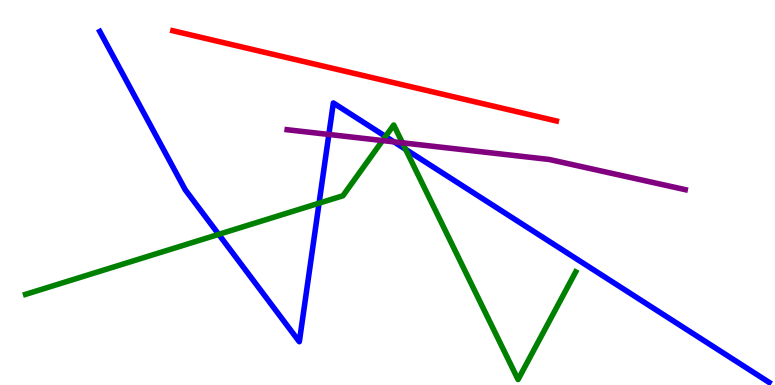[{'lines': ['blue', 'red'], 'intersections': []}, {'lines': ['green', 'red'], 'intersections': []}, {'lines': ['purple', 'red'], 'intersections': []}, {'lines': ['blue', 'green'], 'intersections': [{'x': 2.82, 'y': 3.91}, {'x': 4.12, 'y': 4.72}, {'x': 4.97, 'y': 6.46}, {'x': 5.23, 'y': 6.12}]}, {'lines': ['blue', 'purple'], 'intersections': [{'x': 4.24, 'y': 6.51}, {'x': 5.08, 'y': 6.32}]}, {'lines': ['green', 'purple'], 'intersections': [{'x': 4.94, 'y': 6.35}, {'x': 5.19, 'y': 6.29}]}]